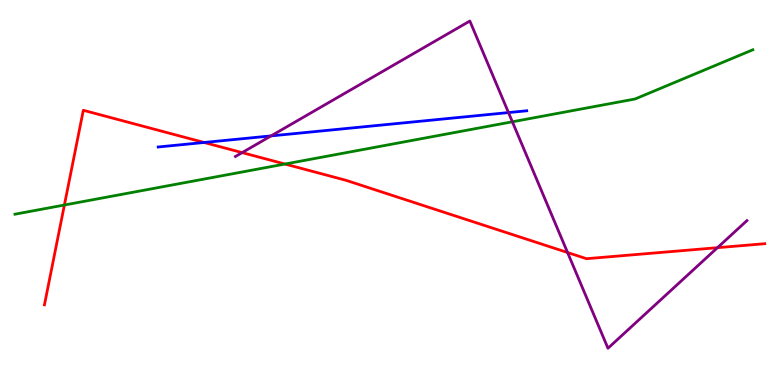[{'lines': ['blue', 'red'], 'intersections': [{'x': 2.63, 'y': 6.3}]}, {'lines': ['green', 'red'], 'intersections': [{'x': 0.831, 'y': 4.67}, {'x': 3.68, 'y': 5.74}]}, {'lines': ['purple', 'red'], 'intersections': [{'x': 3.12, 'y': 6.04}, {'x': 7.32, 'y': 3.44}, {'x': 9.26, 'y': 3.57}]}, {'lines': ['blue', 'green'], 'intersections': []}, {'lines': ['blue', 'purple'], 'intersections': [{'x': 3.5, 'y': 6.47}, {'x': 6.56, 'y': 7.08}]}, {'lines': ['green', 'purple'], 'intersections': [{'x': 6.61, 'y': 6.84}]}]